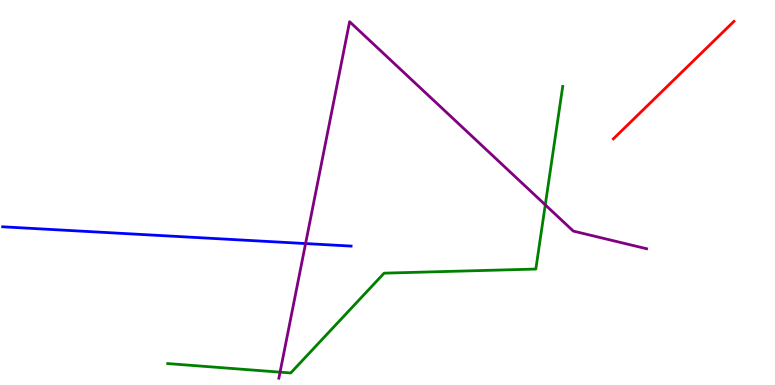[{'lines': ['blue', 'red'], 'intersections': []}, {'lines': ['green', 'red'], 'intersections': []}, {'lines': ['purple', 'red'], 'intersections': []}, {'lines': ['blue', 'green'], 'intersections': []}, {'lines': ['blue', 'purple'], 'intersections': [{'x': 3.94, 'y': 3.67}]}, {'lines': ['green', 'purple'], 'intersections': [{'x': 3.61, 'y': 0.334}, {'x': 7.04, 'y': 4.68}]}]